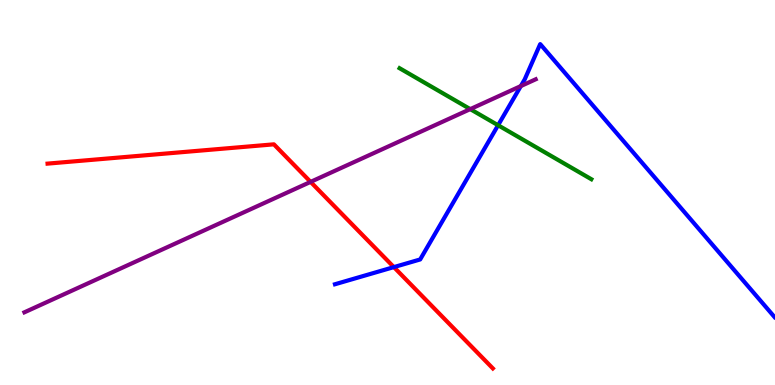[{'lines': ['blue', 'red'], 'intersections': [{'x': 5.08, 'y': 3.06}]}, {'lines': ['green', 'red'], 'intersections': []}, {'lines': ['purple', 'red'], 'intersections': [{'x': 4.01, 'y': 5.28}]}, {'lines': ['blue', 'green'], 'intersections': [{'x': 6.43, 'y': 6.75}]}, {'lines': ['blue', 'purple'], 'intersections': [{'x': 6.72, 'y': 7.76}]}, {'lines': ['green', 'purple'], 'intersections': [{'x': 6.07, 'y': 7.17}]}]